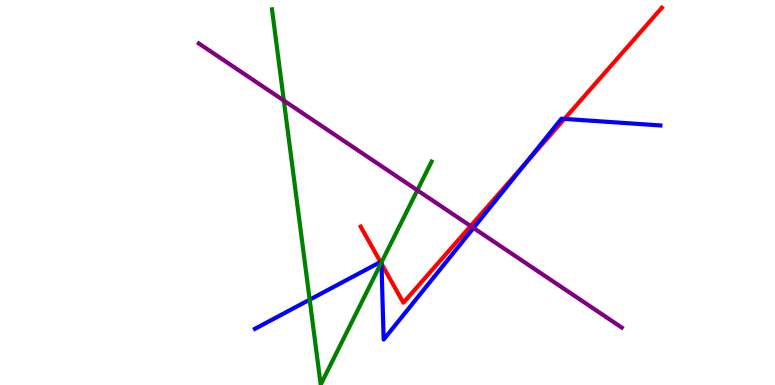[{'lines': ['blue', 'red'], 'intersections': [{'x': 4.91, 'y': 3.2}, {'x': 4.92, 'y': 3.15}, {'x': 6.79, 'y': 5.77}, {'x': 7.28, 'y': 6.91}]}, {'lines': ['green', 'red'], 'intersections': [{'x': 4.92, 'y': 3.17}]}, {'lines': ['purple', 'red'], 'intersections': [{'x': 6.07, 'y': 4.13}]}, {'lines': ['blue', 'green'], 'intersections': [{'x': 4.0, 'y': 2.22}, {'x': 4.92, 'y': 3.18}]}, {'lines': ['blue', 'purple'], 'intersections': [{'x': 6.11, 'y': 4.08}]}, {'lines': ['green', 'purple'], 'intersections': [{'x': 3.66, 'y': 7.39}, {'x': 5.39, 'y': 5.06}]}]